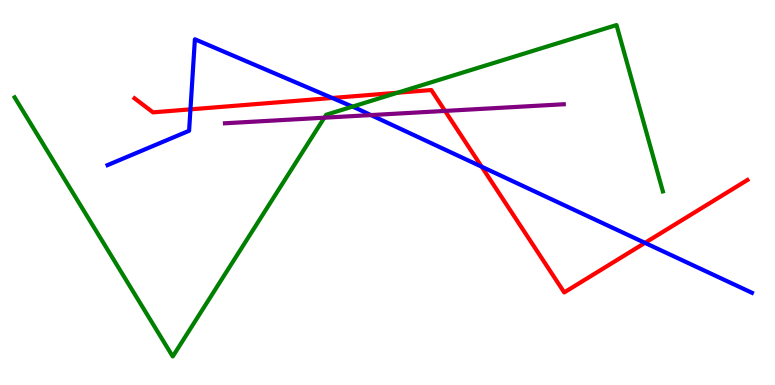[{'lines': ['blue', 'red'], 'intersections': [{'x': 2.46, 'y': 7.16}, {'x': 4.29, 'y': 7.46}, {'x': 6.21, 'y': 5.67}, {'x': 8.32, 'y': 3.69}]}, {'lines': ['green', 'red'], 'intersections': [{'x': 5.13, 'y': 7.59}]}, {'lines': ['purple', 'red'], 'intersections': [{'x': 5.74, 'y': 7.12}]}, {'lines': ['blue', 'green'], 'intersections': [{'x': 4.55, 'y': 7.23}]}, {'lines': ['blue', 'purple'], 'intersections': [{'x': 4.79, 'y': 7.01}]}, {'lines': ['green', 'purple'], 'intersections': [{'x': 4.18, 'y': 6.94}]}]